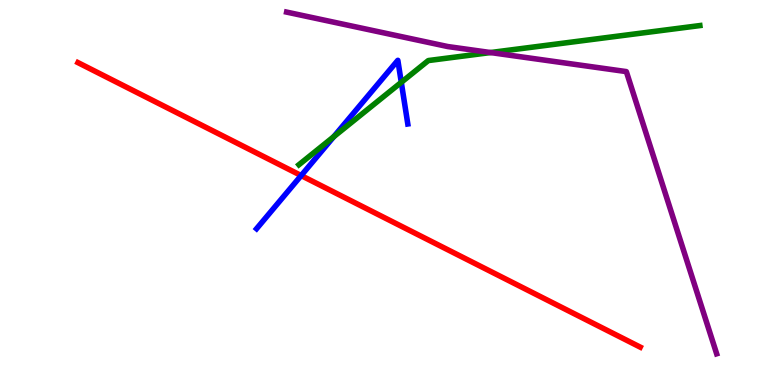[{'lines': ['blue', 'red'], 'intersections': [{'x': 3.89, 'y': 5.44}]}, {'lines': ['green', 'red'], 'intersections': []}, {'lines': ['purple', 'red'], 'intersections': []}, {'lines': ['blue', 'green'], 'intersections': [{'x': 4.31, 'y': 6.45}, {'x': 5.18, 'y': 7.86}]}, {'lines': ['blue', 'purple'], 'intersections': []}, {'lines': ['green', 'purple'], 'intersections': [{'x': 6.33, 'y': 8.64}]}]